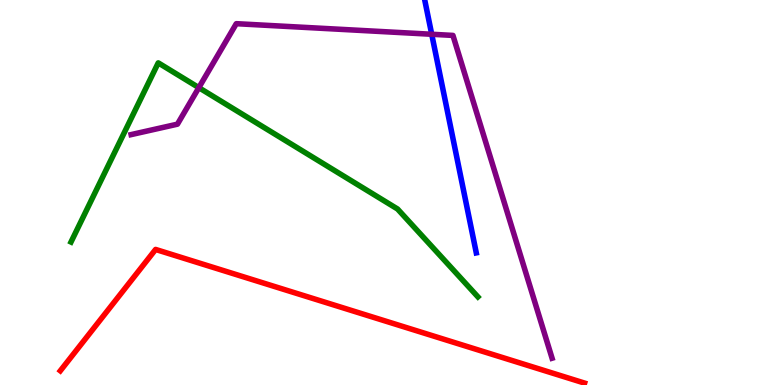[{'lines': ['blue', 'red'], 'intersections': []}, {'lines': ['green', 'red'], 'intersections': []}, {'lines': ['purple', 'red'], 'intersections': []}, {'lines': ['blue', 'green'], 'intersections': []}, {'lines': ['blue', 'purple'], 'intersections': [{'x': 5.57, 'y': 9.11}]}, {'lines': ['green', 'purple'], 'intersections': [{'x': 2.57, 'y': 7.72}]}]